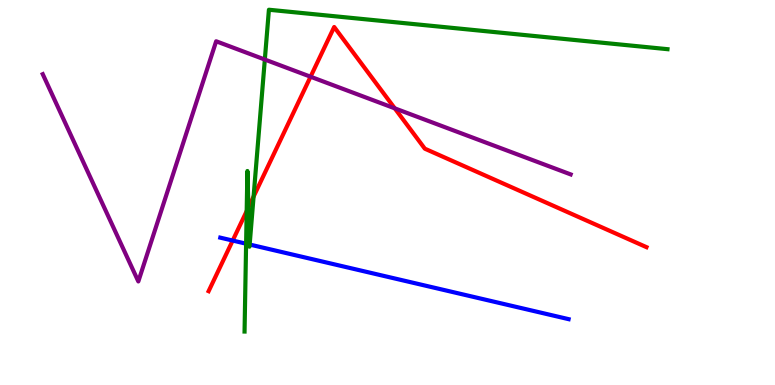[{'lines': ['blue', 'red'], 'intersections': [{'x': 3.0, 'y': 3.75}]}, {'lines': ['green', 'red'], 'intersections': [{'x': 3.18, 'y': 4.52}, {'x': 3.21, 'y': 4.61}, {'x': 3.27, 'y': 4.89}]}, {'lines': ['purple', 'red'], 'intersections': [{'x': 4.01, 'y': 8.01}, {'x': 5.09, 'y': 7.19}]}, {'lines': ['blue', 'green'], 'intersections': [{'x': 3.18, 'y': 3.67}, {'x': 3.22, 'y': 3.65}, {'x': 3.22, 'y': 3.65}]}, {'lines': ['blue', 'purple'], 'intersections': []}, {'lines': ['green', 'purple'], 'intersections': [{'x': 3.42, 'y': 8.45}]}]